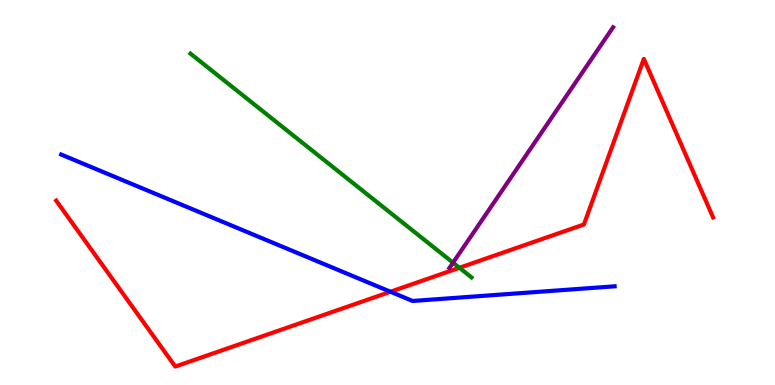[{'lines': ['blue', 'red'], 'intersections': [{'x': 5.04, 'y': 2.42}]}, {'lines': ['green', 'red'], 'intersections': [{'x': 5.93, 'y': 3.04}]}, {'lines': ['purple', 'red'], 'intersections': []}, {'lines': ['blue', 'green'], 'intersections': []}, {'lines': ['blue', 'purple'], 'intersections': []}, {'lines': ['green', 'purple'], 'intersections': [{'x': 5.85, 'y': 3.18}]}]